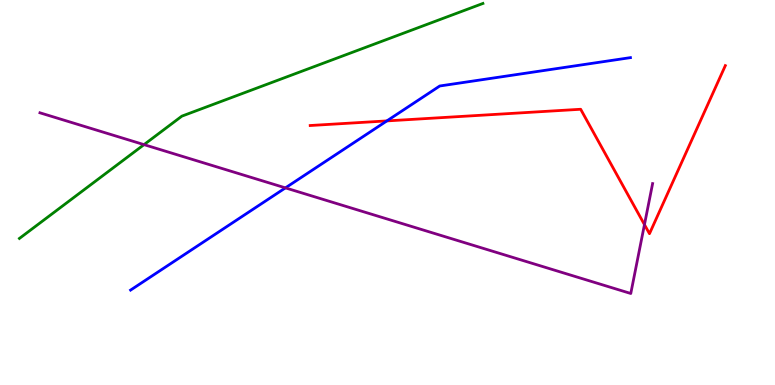[{'lines': ['blue', 'red'], 'intersections': [{'x': 4.99, 'y': 6.86}]}, {'lines': ['green', 'red'], 'intersections': []}, {'lines': ['purple', 'red'], 'intersections': [{'x': 8.32, 'y': 4.17}]}, {'lines': ['blue', 'green'], 'intersections': []}, {'lines': ['blue', 'purple'], 'intersections': [{'x': 3.68, 'y': 5.12}]}, {'lines': ['green', 'purple'], 'intersections': [{'x': 1.86, 'y': 6.24}]}]